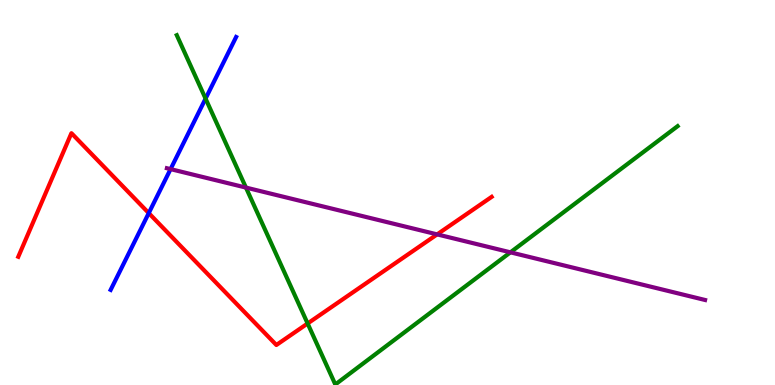[{'lines': ['blue', 'red'], 'intersections': [{'x': 1.92, 'y': 4.46}]}, {'lines': ['green', 'red'], 'intersections': [{'x': 3.97, 'y': 1.6}]}, {'lines': ['purple', 'red'], 'intersections': [{'x': 5.64, 'y': 3.91}]}, {'lines': ['blue', 'green'], 'intersections': [{'x': 2.65, 'y': 7.44}]}, {'lines': ['blue', 'purple'], 'intersections': [{'x': 2.2, 'y': 5.61}]}, {'lines': ['green', 'purple'], 'intersections': [{'x': 3.17, 'y': 5.13}, {'x': 6.59, 'y': 3.45}]}]